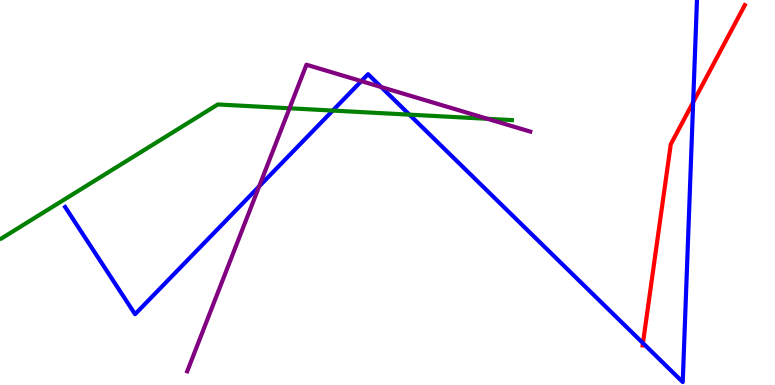[{'lines': ['blue', 'red'], 'intersections': [{'x': 8.3, 'y': 1.09}, {'x': 8.94, 'y': 7.35}]}, {'lines': ['green', 'red'], 'intersections': []}, {'lines': ['purple', 'red'], 'intersections': []}, {'lines': ['blue', 'green'], 'intersections': [{'x': 4.29, 'y': 7.13}, {'x': 5.28, 'y': 7.02}]}, {'lines': ['blue', 'purple'], 'intersections': [{'x': 3.34, 'y': 5.16}, {'x': 4.66, 'y': 7.89}, {'x': 4.92, 'y': 7.74}]}, {'lines': ['green', 'purple'], 'intersections': [{'x': 3.74, 'y': 7.19}, {'x': 6.29, 'y': 6.91}]}]